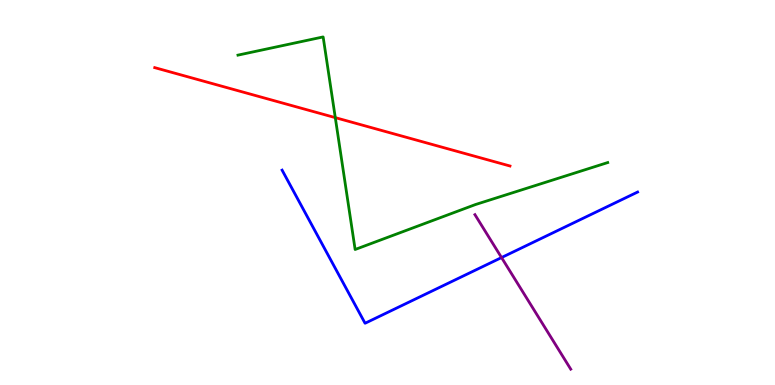[{'lines': ['blue', 'red'], 'intersections': []}, {'lines': ['green', 'red'], 'intersections': [{'x': 4.33, 'y': 6.94}]}, {'lines': ['purple', 'red'], 'intersections': []}, {'lines': ['blue', 'green'], 'intersections': []}, {'lines': ['blue', 'purple'], 'intersections': [{'x': 6.47, 'y': 3.31}]}, {'lines': ['green', 'purple'], 'intersections': []}]